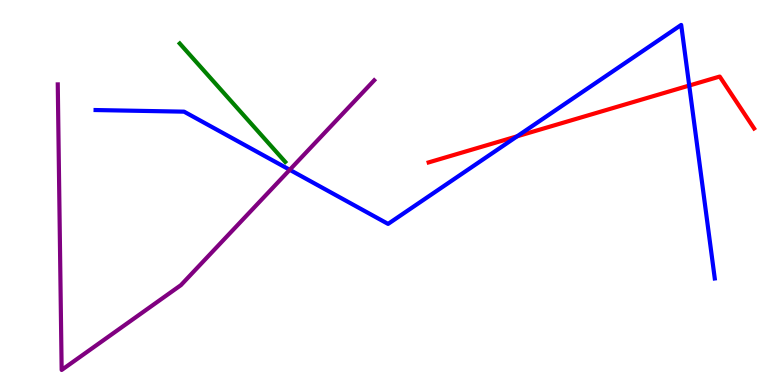[{'lines': ['blue', 'red'], 'intersections': [{'x': 6.67, 'y': 6.46}, {'x': 8.89, 'y': 7.78}]}, {'lines': ['green', 'red'], 'intersections': []}, {'lines': ['purple', 'red'], 'intersections': []}, {'lines': ['blue', 'green'], 'intersections': []}, {'lines': ['blue', 'purple'], 'intersections': [{'x': 3.74, 'y': 5.59}]}, {'lines': ['green', 'purple'], 'intersections': []}]